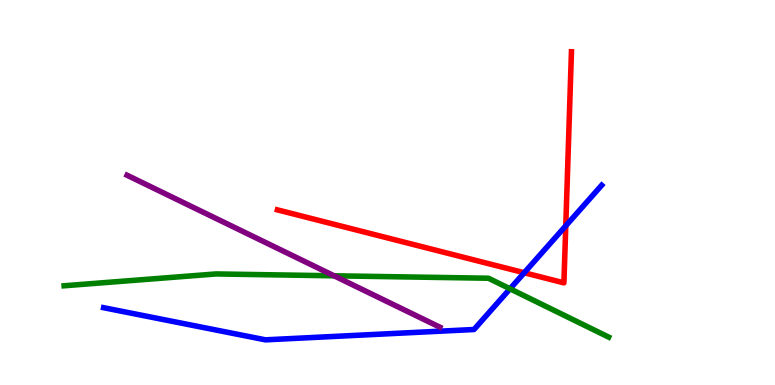[{'lines': ['blue', 'red'], 'intersections': [{'x': 6.76, 'y': 2.92}, {'x': 7.3, 'y': 4.13}]}, {'lines': ['green', 'red'], 'intersections': []}, {'lines': ['purple', 'red'], 'intersections': []}, {'lines': ['blue', 'green'], 'intersections': [{'x': 6.58, 'y': 2.5}]}, {'lines': ['blue', 'purple'], 'intersections': []}, {'lines': ['green', 'purple'], 'intersections': [{'x': 4.31, 'y': 2.84}]}]